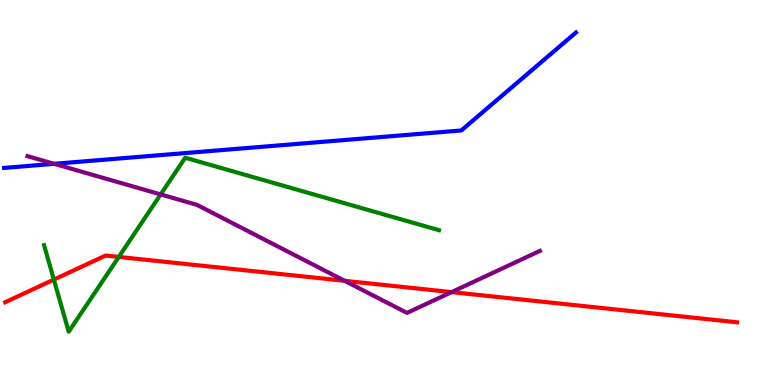[{'lines': ['blue', 'red'], 'intersections': []}, {'lines': ['green', 'red'], 'intersections': [{'x': 0.695, 'y': 2.74}, {'x': 1.53, 'y': 3.33}]}, {'lines': ['purple', 'red'], 'intersections': [{'x': 4.45, 'y': 2.71}, {'x': 5.83, 'y': 2.41}]}, {'lines': ['blue', 'green'], 'intersections': []}, {'lines': ['blue', 'purple'], 'intersections': [{'x': 0.699, 'y': 5.74}]}, {'lines': ['green', 'purple'], 'intersections': [{'x': 2.07, 'y': 4.95}]}]